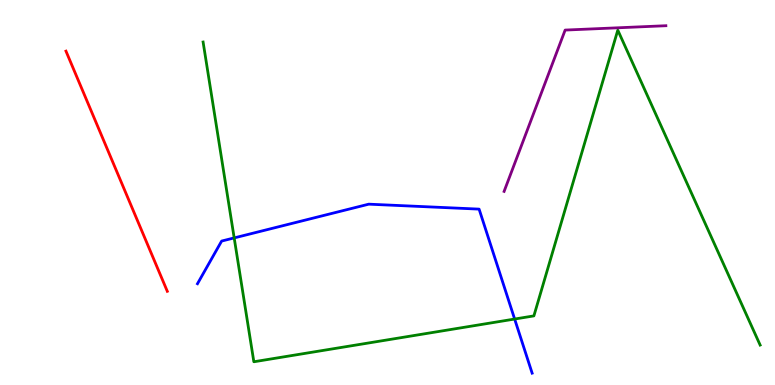[{'lines': ['blue', 'red'], 'intersections': []}, {'lines': ['green', 'red'], 'intersections': []}, {'lines': ['purple', 'red'], 'intersections': []}, {'lines': ['blue', 'green'], 'intersections': [{'x': 3.02, 'y': 3.82}, {'x': 6.64, 'y': 1.71}]}, {'lines': ['blue', 'purple'], 'intersections': []}, {'lines': ['green', 'purple'], 'intersections': []}]